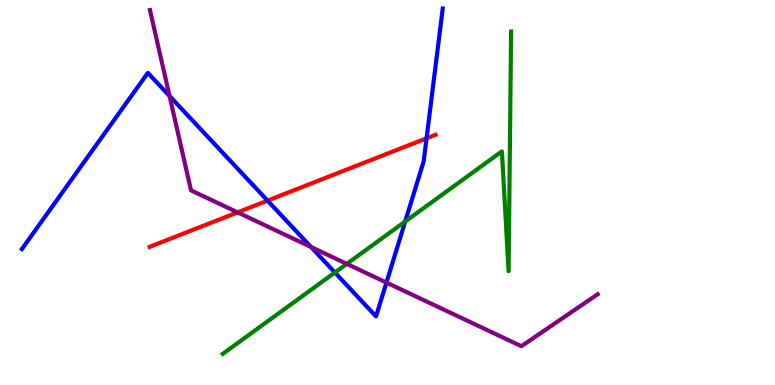[{'lines': ['blue', 'red'], 'intersections': [{'x': 3.45, 'y': 4.79}, {'x': 5.5, 'y': 6.41}]}, {'lines': ['green', 'red'], 'intersections': []}, {'lines': ['purple', 'red'], 'intersections': [{'x': 3.07, 'y': 4.48}]}, {'lines': ['blue', 'green'], 'intersections': [{'x': 4.32, 'y': 2.92}, {'x': 5.23, 'y': 4.25}]}, {'lines': ['blue', 'purple'], 'intersections': [{'x': 2.19, 'y': 7.51}, {'x': 4.01, 'y': 3.58}, {'x': 4.99, 'y': 2.66}]}, {'lines': ['green', 'purple'], 'intersections': [{'x': 4.47, 'y': 3.15}]}]